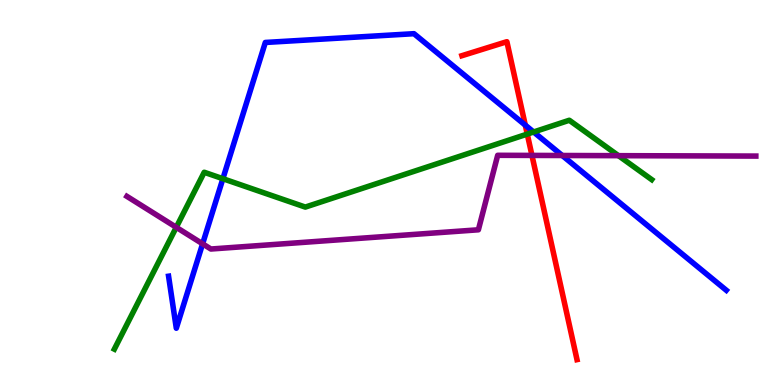[{'lines': ['blue', 'red'], 'intersections': [{'x': 6.78, 'y': 6.75}]}, {'lines': ['green', 'red'], 'intersections': [{'x': 6.8, 'y': 6.52}]}, {'lines': ['purple', 'red'], 'intersections': [{'x': 6.86, 'y': 5.96}]}, {'lines': ['blue', 'green'], 'intersections': [{'x': 2.88, 'y': 5.36}, {'x': 6.89, 'y': 6.57}]}, {'lines': ['blue', 'purple'], 'intersections': [{'x': 2.61, 'y': 3.67}, {'x': 7.25, 'y': 5.96}]}, {'lines': ['green', 'purple'], 'intersections': [{'x': 2.27, 'y': 4.1}, {'x': 7.98, 'y': 5.96}]}]